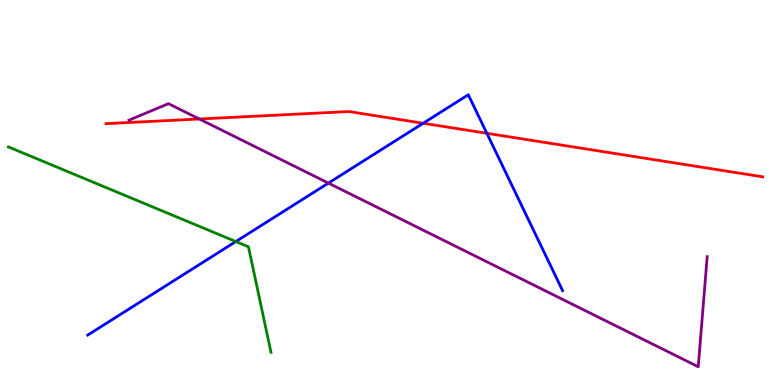[{'lines': ['blue', 'red'], 'intersections': [{'x': 5.46, 'y': 6.8}, {'x': 6.28, 'y': 6.54}]}, {'lines': ['green', 'red'], 'intersections': []}, {'lines': ['purple', 'red'], 'intersections': [{'x': 2.57, 'y': 6.91}]}, {'lines': ['blue', 'green'], 'intersections': [{'x': 3.04, 'y': 3.73}]}, {'lines': ['blue', 'purple'], 'intersections': [{'x': 4.24, 'y': 5.24}]}, {'lines': ['green', 'purple'], 'intersections': []}]